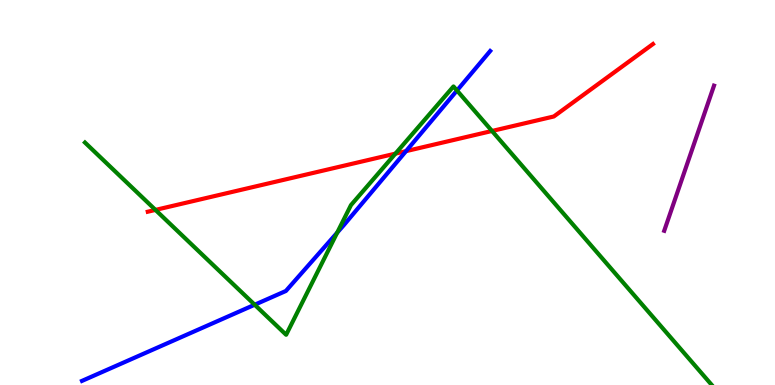[{'lines': ['blue', 'red'], 'intersections': [{'x': 5.24, 'y': 6.07}]}, {'lines': ['green', 'red'], 'intersections': [{'x': 2.01, 'y': 4.55}, {'x': 5.1, 'y': 6.01}, {'x': 6.35, 'y': 6.6}]}, {'lines': ['purple', 'red'], 'intersections': []}, {'lines': ['blue', 'green'], 'intersections': [{'x': 3.29, 'y': 2.08}, {'x': 4.35, 'y': 3.96}, {'x': 5.9, 'y': 7.65}]}, {'lines': ['blue', 'purple'], 'intersections': []}, {'lines': ['green', 'purple'], 'intersections': []}]